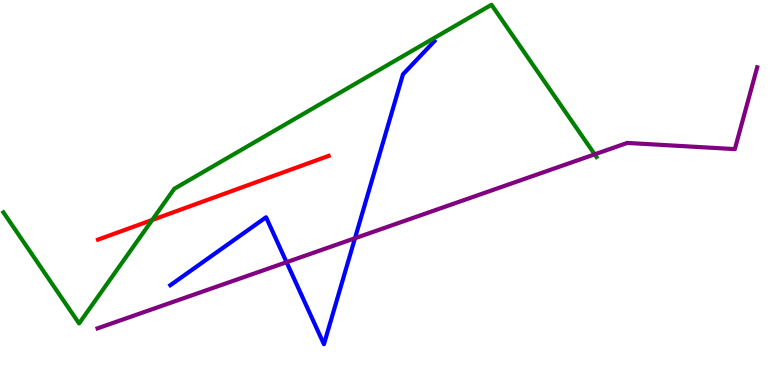[{'lines': ['blue', 'red'], 'intersections': []}, {'lines': ['green', 'red'], 'intersections': [{'x': 1.96, 'y': 4.29}]}, {'lines': ['purple', 'red'], 'intersections': []}, {'lines': ['blue', 'green'], 'intersections': []}, {'lines': ['blue', 'purple'], 'intersections': [{'x': 3.7, 'y': 3.19}, {'x': 4.58, 'y': 3.81}]}, {'lines': ['green', 'purple'], 'intersections': [{'x': 7.67, 'y': 5.99}]}]